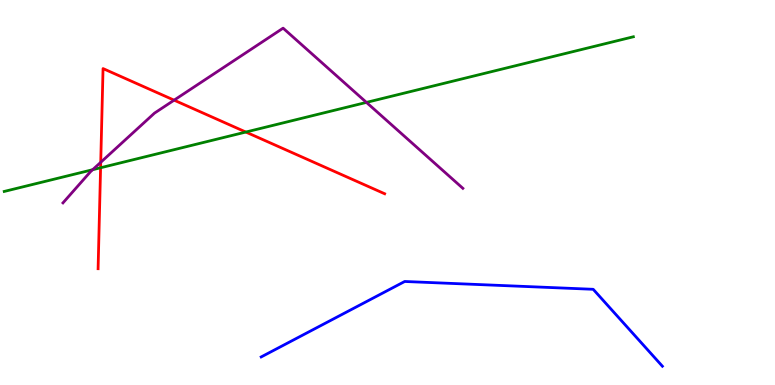[{'lines': ['blue', 'red'], 'intersections': []}, {'lines': ['green', 'red'], 'intersections': [{'x': 1.3, 'y': 5.64}, {'x': 3.17, 'y': 6.57}]}, {'lines': ['purple', 'red'], 'intersections': [{'x': 1.3, 'y': 5.78}, {'x': 2.25, 'y': 7.4}]}, {'lines': ['blue', 'green'], 'intersections': []}, {'lines': ['blue', 'purple'], 'intersections': []}, {'lines': ['green', 'purple'], 'intersections': [{'x': 1.2, 'y': 5.59}, {'x': 4.73, 'y': 7.34}]}]